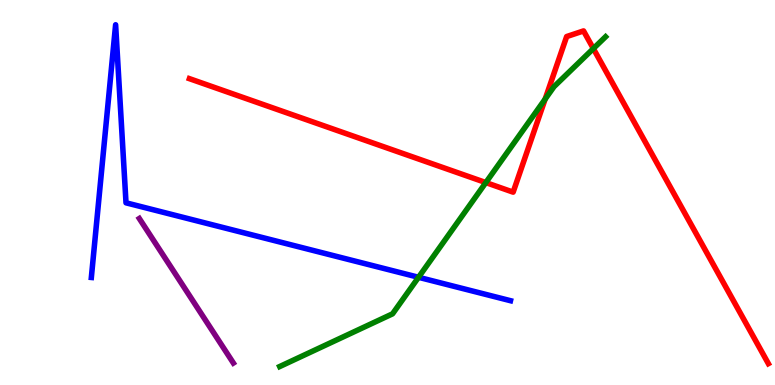[{'lines': ['blue', 'red'], 'intersections': []}, {'lines': ['green', 'red'], 'intersections': [{'x': 6.27, 'y': 5.26}, {'x': 7.03, 'y': 7.43}, {'x': 7.66, 'y': 8.74}]}, {'lines': ['purple', 'red'], 'intersections': []}, {'lines': ['blue', 'green'], 'intersections': [{'x': 5.4, 'y': 2.8}]}, {'lines': ['blue', 'purple'], 'intersections': []}, {'lines': ['green', 'purple'], 'intersections': []}]